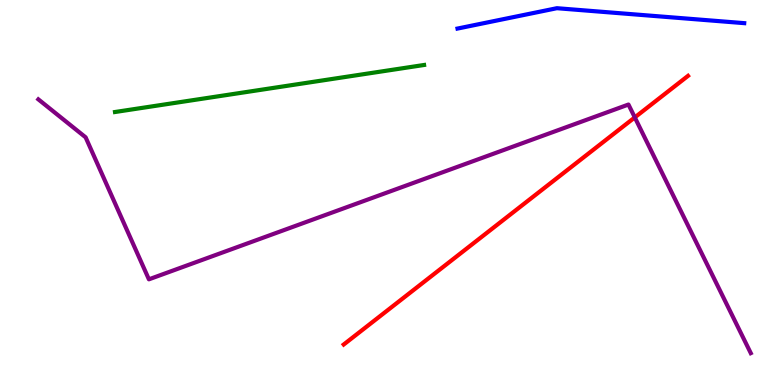[{'lines': ['blue', 'red'], 'intersections': []}, {'lines': ['green', 'red'], 'intersections': []}, {'lines': ['purple', 'red'], 'intersections': [{'x': 8.19, 'y': 6.95}]}, {'lines': ['blue', 'green'], 'intersections': []}, {'lines': ['blue', 'purple'], 'intersections': []}, {'lines': ['green', 'purple'], 'intersections': []}]